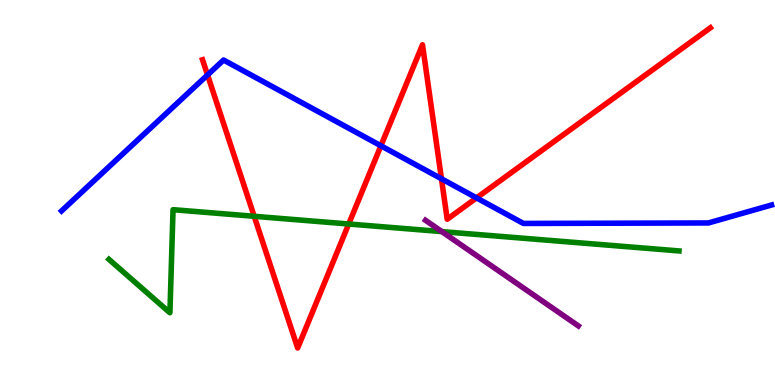[{'lines': ['blue', 'red'], 'intersections': [{'x': 2.68, 'y': 8.05}, {'x': 4.92, 'y': 6.21}, {'x': 5.7, 'y': 5.36}, {'x': 6.15, 'y': 4.86}]}, {'lines': ['green', 'red'], 'intersections': [{'x': 3.28, 'y': 4.38}, {'x': 4.5, 'y': 4.18}]}, {'lines': ['purple', 'red'], 'intersections': []}, {'lines': ['blue', 'green'], 'intersections': []}, {'lines': ['blue', 'purple'], 'intersections': []}, {'lines': ['green', 'purple'], 'intersections': [{'x': 5.7, 'y': 3.98}]}]